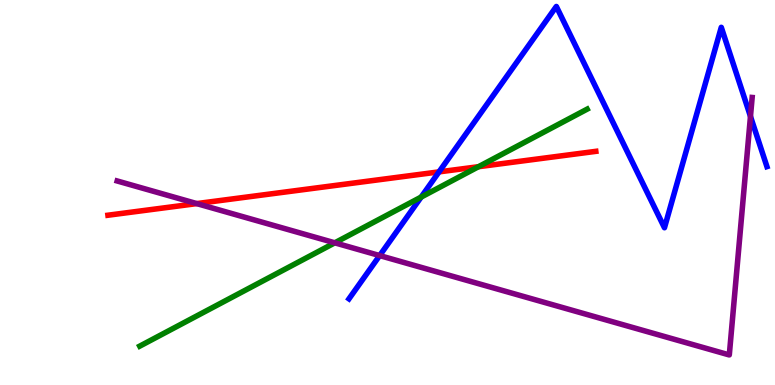[{'lines': ['blue', 'red'], 'intersections': [{'x': 5.66, 'y': 5.54}]}, {'lines': ['green', 'red'], 'intersections': [{'x': 6.17, 'y': 5.67}]}, {'lines': ['purple', 'red'], 'intersections': [{'x': 2.54, 'y': 4.71}]}, {'lines': ['blue', 'green'], 'intersections': [{'x': 5.43, 'y': 4.88}]}, {'lines': ['blue', 'purple'], 'intersections': [{'x': 4.9, 'y': 3.36}, {'x': 9.68, 'y': 6.98}]}, {'lines': ['green', 'purple'], 'intersections': [{'x': 4.32, 'y': 3.69}]}]